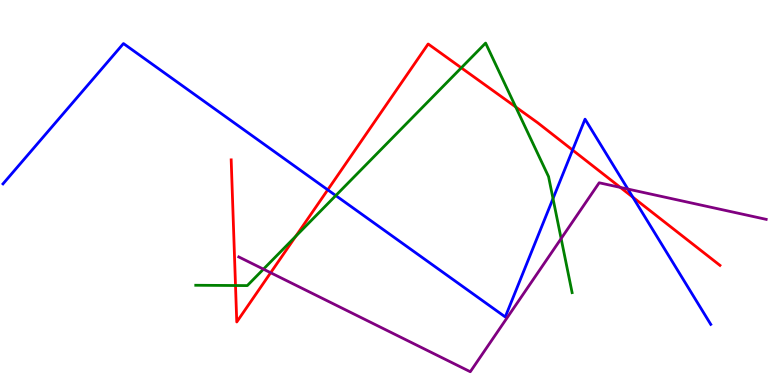[{'lines': ['blue', 'red'], 'intersections': [{'x': 4.23, 'y': 5.07}, {'x': 7.39, 'y': 6.1}, {'x': 8.17, 'y': 4.88}]}, {'lines': ['green', 'red'], 'intersections': [{'x': 3.04, 'y': 2.58}, {'x': 3.82, 'y': 3.86}, {'x': 5.95, 'y': 8.24}, {'x': 6.65, 'y': 7.22}]}, {'lines': ['purple', 'red'], 'intersections': [{'x': 3.49, 'y': 2.92}, {'x': 8.0, 'y': 5.13}]}, {'lines': ['blue', 'green'], 'intersections': [{'x': 4.33, 'y': 4.92}, {'x': 7.14, 'y': 4.84}]}, {'lines': ['blue', 'purple'], 'intersections': [{'x': 8.1, 'y': 5.09}]}, {'lines': ['green', 'purple'], 'intersections': [{'x': 3.4, 'y': 3.01}, {'x': 7.24, 'y': 3.8}]}]